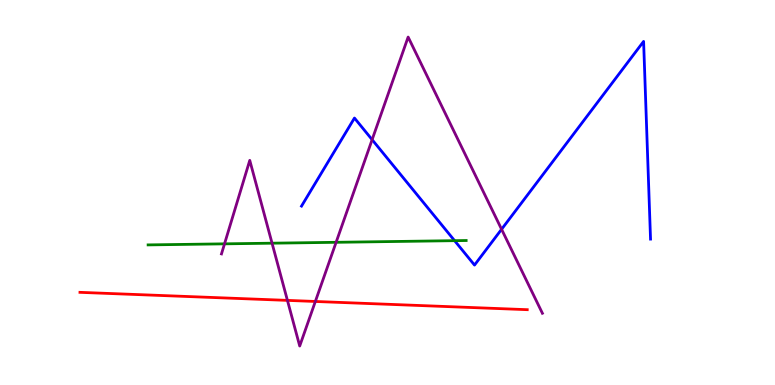[{'lines': ['blue', 'red'], 'intersections': []}, {'lines': ['green', 'red'], 'intersections': []}, {'lines': ['purple', 'red'], 'intersections': [{'x': 3.71, 'y': 2.2}, {'x': 4.07, 'y': 2.17}]}, {'lines': ['blue', 'green'], 'intersections': [{'x': 5.87, 'y': 3.75}]}, {'lines': ['blue', 'purple'], 'intersections': [{'x': 4.8, 'y': 6.37}, {'x': 6.47, 'y': 4.04}]}, {'lines': ['green', 'purple'], 'intersections': [{'x': 2.9, 'y': 3.67}, {'x': 3.51, 'y': 3.68}, {'x': 4.34, 'y': 3.71}]}]